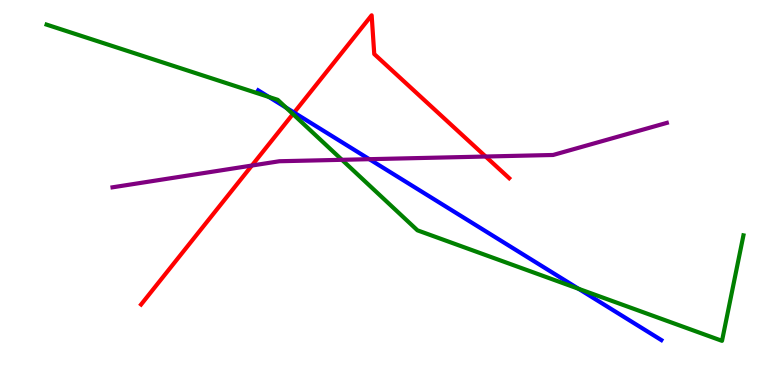[{'lines': ['blue', 'red'], 'intersections': [{'x': 3.79, 'y': 7.08}]}, {'lines': ['green', 'red'], 'intersections': [{'x': 3.78, 'y': 7.04}]}, {'lines': ['purple', 'red'], 'intersections': [{'x': 3.25, 'y': 5.7}, {'x': 6.27, 'y': 5.93}]}, {'lines': ['blue', 'green'], 'intersections': [{'x': 3.47, 'y': 7.48}, {'x': 3.69, 'y': 7.21}, {'x': 7.47, 'y': 2.5}]}, {'lines': ['blue', 'purple'], 'intersections': [{'x': 4.77, 'y': 5.87}]}, {'lines': ['green', 'purple'], 'intersections': [{'x': 4.41, 'y': 5.85}]}]